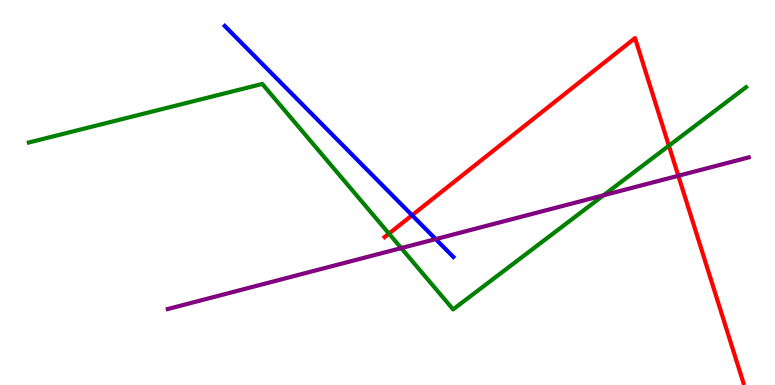[{'lines': ['blue', 'red'], 'intersections': [{'x': 5.32, 'y': 4.41}]}, {'lines': ['green', 'red'], 'intersections': [{'x': 5.02, 'y': 3.93}, {'x': 8.63, 'y': 6.21}]}, {'lines': ['purple', 'red'], 'intersections': [{'x': 8.75, 'y': 5.43}]}, {'lines': ['blue', 'green'], 'intersections': []}, {'lines': ['blue', 'purple'], 'intersections': [{'x': 5.62, 'y': 3.79}]}, {'lines': ['green', 'purple'], 'intersections': [{'x': 5.18, 'y': 3.56}, {'x': 7.79, 'y': 4.93}]}]